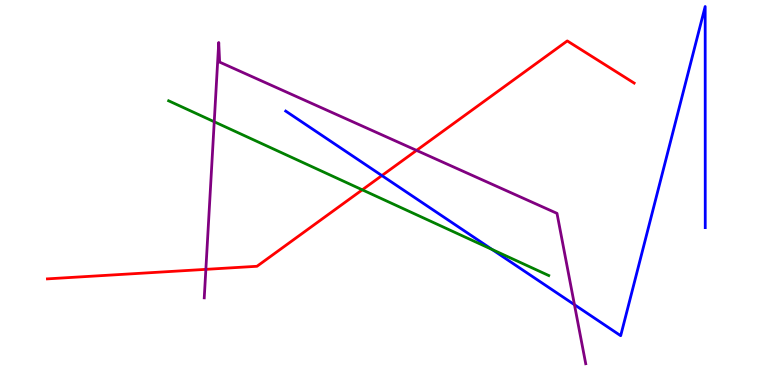[{'lines': ['blue', 'red'], 'intersections': [{'x': 4.93, 'y': 5.44}]}, {'lines': ['green', 'red'], 'intersections': [{'x': 4.67, 'y': 5.07}]}, {'lines': ['purple', 'red'], 'intersections': [{'x': 2.66, 'y': 3.0}, {'x': 5.37, 'y': 6.09}]}, {'lines': ['blue', 'green'], 'intersections': [{'x': 6.35, 'y': 3.52}]}, {'lines': ['blue', 'purple'], 'intersections': [{'x': 7.41, 'y': 2.09}]}, {'lines': ['green', 'purple'], 'intersections': [{'x': 2.76, 'y': 6.84}]}]